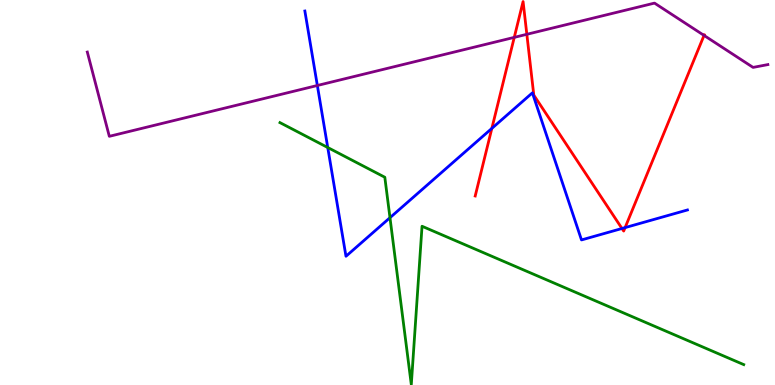[{'lines': ['blue', 'red'], 'intersections': [{'x': 6.35, 'y': 6.67}, {'x': 8.03, 'y': 4.07}, {'x': 8.07, 'y': 4.09}]}, {'lines': ['green', 'red'], 'intersections': []}, {'lines': ['purple', 'red'], 'intersections': [{'x': 6.64, 'y': 9.03}, {'x': 6.8, 'y': 9.11}, {'x': 9.08, 'y': 9.08}]}, {'lines': ['blue', 'green'], 'intersections': [{'x': 4.23, 'y': 6.17}, {'x': 5.03, 'y': 4.35}]}, {'lines': ['blue', 'purple'], 'intersections': [{'x': 4.09, 'y': 7.78}]}, {'lines': ['green', 'purple'], 'intersections': []}]